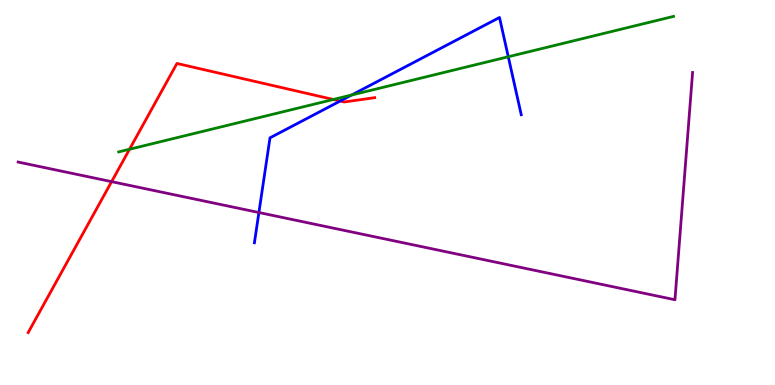[{'lines': ['blue', 'red'], 'intersections': [{'x': 4.39, 'y': 7.38}]}, {'lines': ['green', 'red'], 'intersections': [{'x': 1.67, 'y': 6.12}, {'x': 4.3, 'y': 7.42}]}, {'lines': ['purple', 'red'], 'intersections': [{'x': 1.44, 'y': 5.28}]}, {'lines': ['blue', 'green'], 'intersections': [{'x': 4.54, 'y': 7.53}, {'x': 6.56, 'y': 8.53}]}, {'lines': ['blue', 'purple'], 'intersections': [{'x': 3.34, 'y': 4.48}]}, {'lines': ['green', 'purple'], 'intersections': []}]